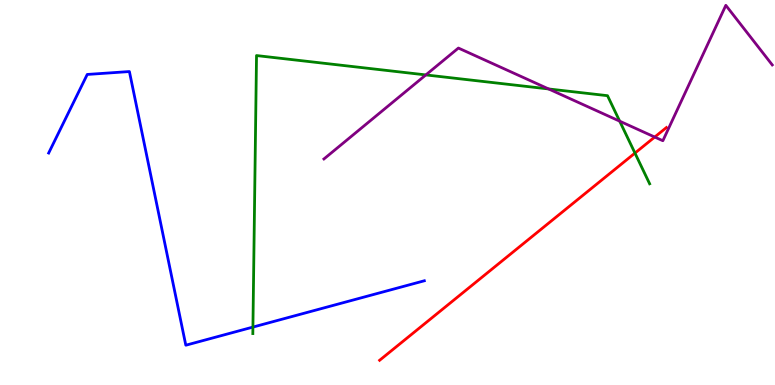[{'lines': ['blue', 'red'], 'intersections': []}, {'lines': ['green', 'red'], 'intersections': [{'x': 8.19, 'y': 6.02}]}, {'lines': ['purple', 'red'], 'intersections': [{'x': 8.45, 'y': 6.44}]}, {'lines': ['blue', 'green'], 'intersections': [{'x': 3.26, 'y': 1.5}]}, {'lines': ['blue', 'purple'], 'intersections': []}, {'lines': ['green', 'purple'], 'intersections': [{'x': 5.49, 'y': 8.05}, {'x': 7.08, 'y': 7.69}, {'x': 8.0, 'y': 6.85}]}]